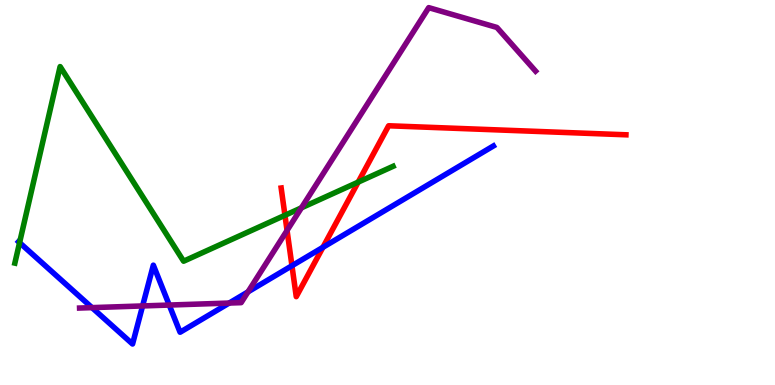[{'lines': ['blue', 'red'], 'intersections': [{'x': 3.77, 'y': 3.1}, {'x': 4.17, 'y': 3.58}]}, {'lines': ['green', 'red'], 'intersections': [{'x': 3.68, 'y': 4.41}, {'x': 4.62, 'y': 5.27}]}, {'lines': ['purple', 'red'], 'intersections': [{'x': 3.7, 'y': 4.01}]}, {'lines': ['blue', 'green'], 'intersections': [{'x': 0.253, 'y': 3.7}]}, {'lines': ['blue', 'purple'], 'intersections': [{'x': 1.19, 'y': 2.01}, {'x': 1.84, 'y': 2.05}, {'x': 2.18, 'y': 2.08}, {'x': 2.96, 'y': 2.13}, {'x': 3.2, 'y': 2.42}]}, {'lines': ['green', 'purple'], 'intersections': [{'x': 3.89, 'y': 4.6}]}]